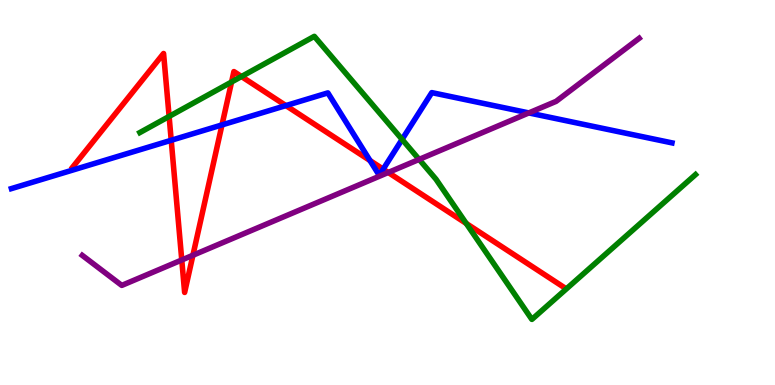[{'lines': ['blue', 'red'], 'intersections': [{'x': 2.21, 'y': 6.36}, {'x': 2.86, 'y': 6.76}, {'x': 3.69, 'y': 7.26}, {'x': 4.77, 'y': 5.83}, {'x': 4.94, 'y': 5.61}]}, {'lines': ['green', 'red'], 'intersections': [{'x': 2.18, 'y': 6.98}, {'x': 2.99, 'y': 7.87}, {'x': 3.12, 'y': 8.01}, {'x': 6.02, 'y': 4.2}]}, {'lines': ['purple', 'red'], 'intersections': [{'x': 2.35, 'y': 3.25}, {'x': 2.49, 'y': 3.37}, {'x': 5.01, 'y': 5.52}]}, {'lines': ['blue', 'green'], 'intersections': [{'x': 5.19, 'y': 6.38}]}, {'lines': ['blue', 'purple'], 'intersections': [{'x': 6.82, 'y': 7.07}]}, {'lines': ['green', 'purple'], 'intersections': [{'x': 5.41, 'y': 5.86}]}]